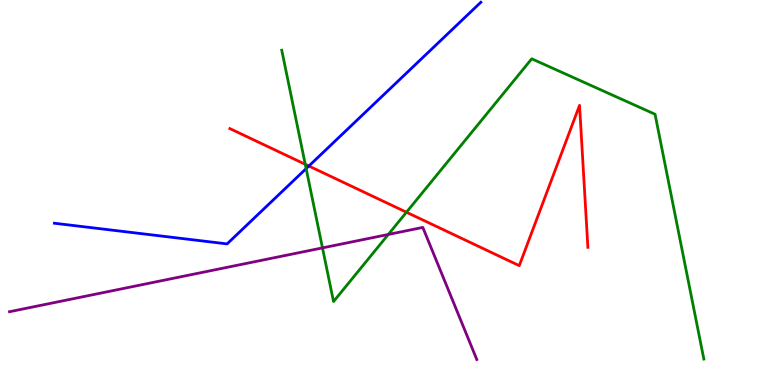[{'lines': ['blue', 'red'], 'intersections': [{'x': 3.99, 'y': 5.69}]}, {'lines': ['green', 'red'], 'intersections': [{'x': 3.94, 'y': 5.73}, {'x': 5.24, 'y': 4.49}]}, {'lines': ['purple', 'red'], 'intersections': []}, {'lines': ['blue', 'green'], 'intersections': [{'x': 3.95, 'y': 5.62}]}, {'lines': ['blue', 'purple'], 'intersections': []}, {'lines': ['green', 'purple'], 'intersections': [{'x': 4.16, 'y': 3.56}, {'x': 5.01, 'y': 3.91}]}]